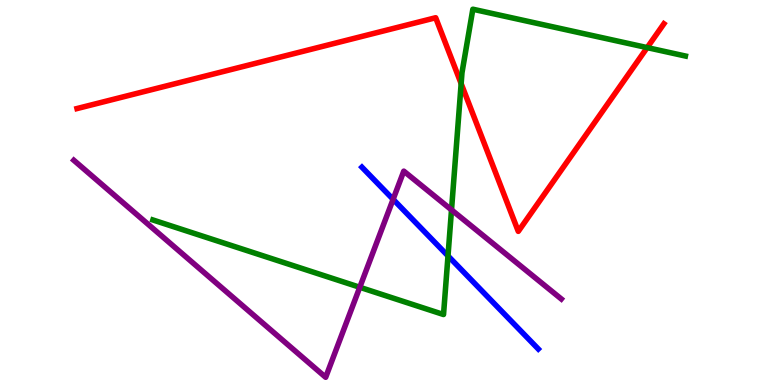[{'lines': ['blue', 'red'], 'intersections': []}, {'lines': ['green', 'red'], 'intersections': [{'x': 5.95, 'y': 7.83}, {'x': 8.35, 'y': 8.76}]}, {'lines': ['purple', 'red'], 'intersections': []}, {'lines': ['blue', 'green'], 'intersections': [{'x': 5.78, 'y': 3.35}]}, {'lines': ['blue', 'purple'], 'intersections': [{'x': 5.07, 'y': 4.82}]}, {'lines': ['green', 'purple'], 'intersections': [{'x': 4.64, 'y': 2.54}, {'x': 5.83, 'y': 4.55}]}]